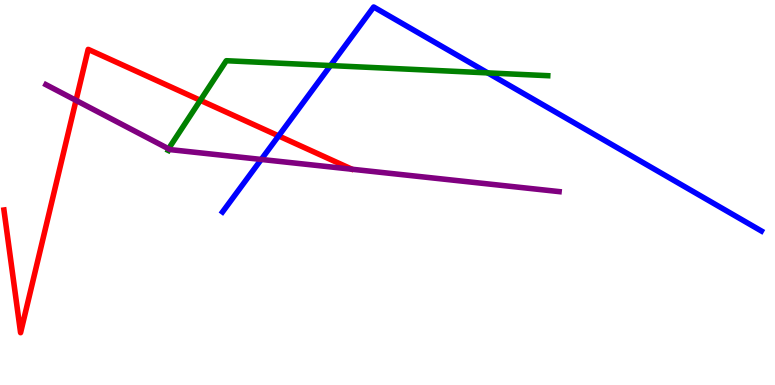[{'lines': ['blue', 'red'], 'intersections': [{'x': 3.59, 'y': 6.47}]}, {'lines': ['green', 'red'], 'intersections': [{'x': 2.58, 'y': 7.39}]}, {'lines': ['purple', 'red'], 'intersections': [{'x': 0.981, 'y': 7.39}]}, {'lines': ['blue', 'green'], 'intersections': [{'x': 4.26, 'y': 8.3}, {'x': 6.29, 'y': 8.11}]}, {'lines': ['blue', 'purple'], 'intersections': [{'x': 3.37, 'y': 5.86}]}, {'lines': ['green', 'purple'], 'intersections': [{'x': 2.18, 'y': 6.13}]}]